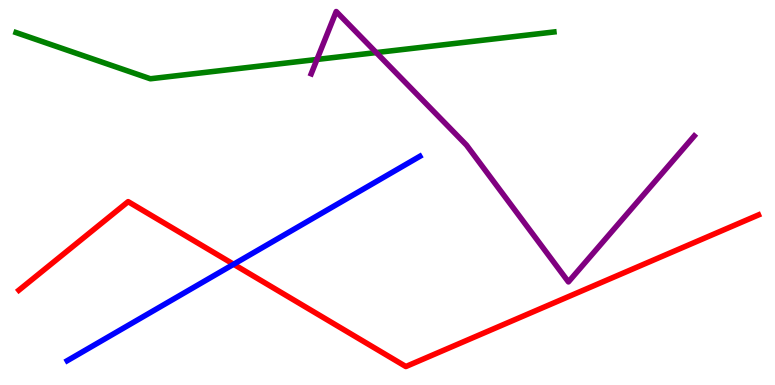[{'lines': ['blue', 'red'], 'intersections': [{'x': 3.01, 'y': 3.14}]}, {'lines': ['green', 'red'], 'intersections': []}, {'lines': ['purple', 'red'], 'intersections': []}, {'lines': ['blue', 'green'], 'intersections': []}, {'lines': ['blue', 'purple'], 'intersections': []}, {'lines': ['green', 'purple'], 'intersections': [{'x': 4.09, 'y': 8.46}, {'x': 4.85, 'y': 8.63}]}]